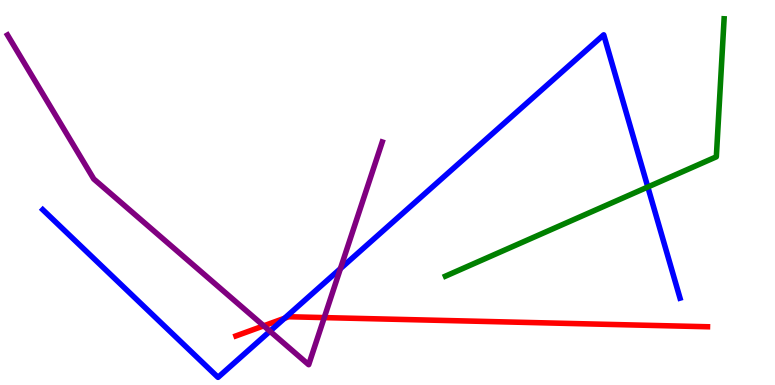[{'lines': ['blue', 'red'], 'intersections': [{'x': 3.67, 'y': 1.73}]}, {'lines': ['green', 'red'], 'intersections': []}, {'lines': ['purple', 'red'], 'intersections': [{'x': 3.4, 'y': 1.54}, {'x': 4.18, 'y': 1.75}]}, {'lines': ['blue', 'green'], 'intersections': [{'x': 8.36, 'y': 5.14}]}, {'lines': ['blue', 'purple'], 'intersections': [{'x': 3.48, 'y': 1.4}, {'x': 4.39, 'y': 3.02}]}, {'lines': ['green', 'purple'], 'intersections': []}]